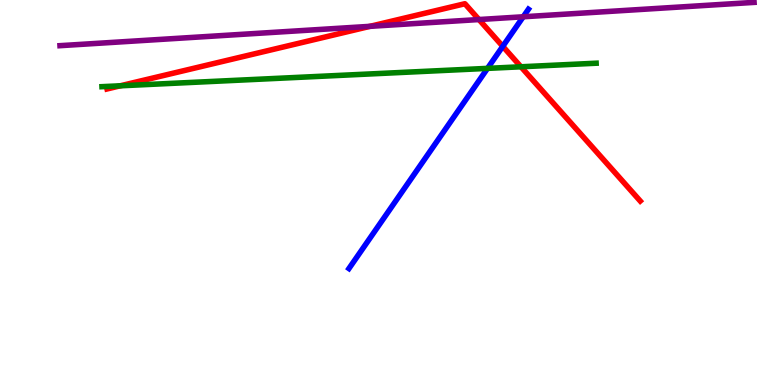[{'lines': ['blue', 'red'], 'intersections': [{'x': 6.49, 'y': 8.8}]}, {'lines': ['green', 'red'], 'intersections': [{'x': 1.55, 'y': 7.77}, {'x': 6.72, 'y': 8.27}]}, {'lines': ['purple', 'red'], 'intersections': [{'x': 4.77, 'y': 9.32}, {'x': 6.18, 'y': 9.49}]}, {'lines': ['blue', 'green'], 'intersections': [{'x': 6.29, 'y': 8.22}]}, {'lines': ['blue', 'purple'], 'intersections': [{'x': 6.75, 'y': 9.56}]}, {'lines': ['green', 'purple'], 'intersections': []}]